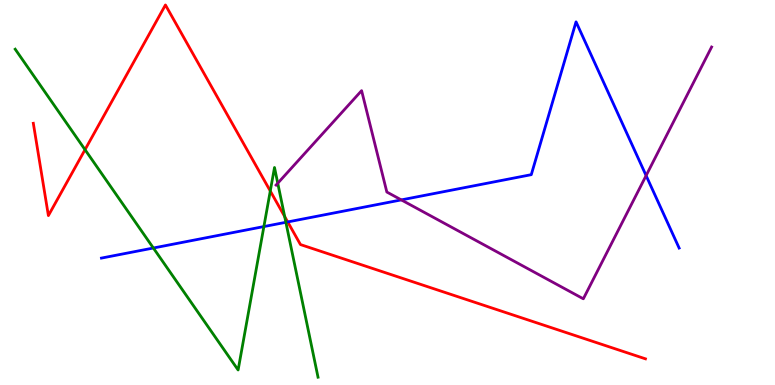[{'lines': ['blue', 'red'], 'intersections': [{'x': 3.71, 'y': 4.24}]}, {'lines': ['green', 'red'], 'intersections': [{'x': 1.1, 'y': 6.11}, {'x': 3.49, 'y': 5.04}, {'x': 3.67, 'y': 4.37}]}, {'lines': ['purple', 'red'], 'intersections': []}, {'lines': ['blue', 'green'], 'intersections': [{'x': 1.98, 'y': 3.56}, {'x': 3.41, 'y': 4.12}, {'x': 3.69, 'y': 4.23}]}, {'lines': ['blue', 'purple'], 'intersections': [{'x': 5.18, 'y': 4.81}, {'x': 8.34, 'y': 5.44}]}, {'lines': ['green', 'purple'], 'intersections': [{'x': 3.58, 'y': 5.24}]}]